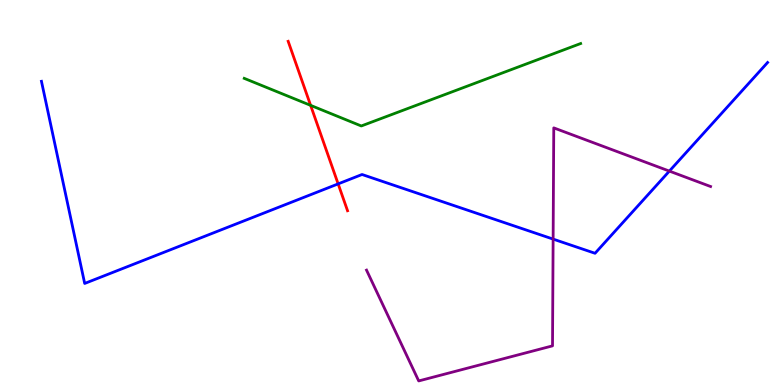[{'lines': ['blue', 'red'], 'intersections': [{'x': 4.36, 'y': 5.22}]}, {'lines': ['green', 'red'], 'intersections': [{'x': 4.01, 'y': 7.26}]}, {'lines': ['purple', 'red'], 'intersections': []}, {'lines': ['blue', 'green'], 'intersections': []}, {'lines': ['blue', 'purple'], 'intersections': [{'x': 7.14, 'y': 3.79}, {'x': 8.64, 'y': 5.56}]}, {'lines': ['green', 'purple'], 'intersections': []}]